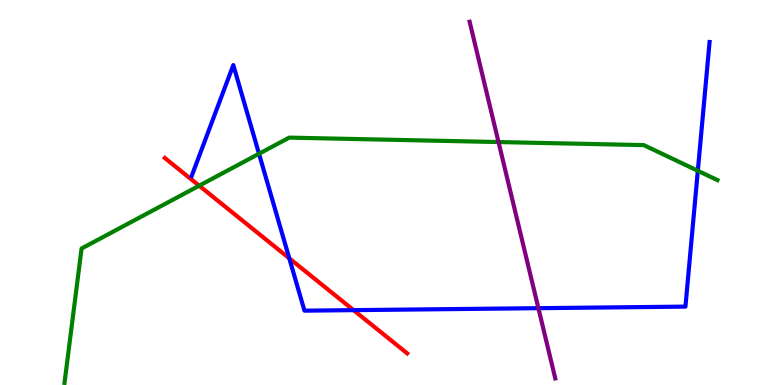[{'lines': ['blue', 'red'], 'intersections': [{'x': 3.73, 'y': 3.29}, {'x': 4.56, 'y': 1.94}]}, {'lines': ['green', 'red'], 'intersections': [{'x': 2.57, 'y': 5.18}]}, {'lines': ['purple', 'red'], 'intersections': []}, {'lines': ['blue', 'green'], 'intersections': [{'x': 3.34, 'y': 6.01}, {'x': 9.0, 'y': 5.56}]}, {'lines': ['blue', 'purple'], 'intersections': [{'x': 6.95, 'y': 2.0}]}, {'lines': ['green', 'purple'], 'intersections': [{'x': 6.43, 'y': 6.31}]}]